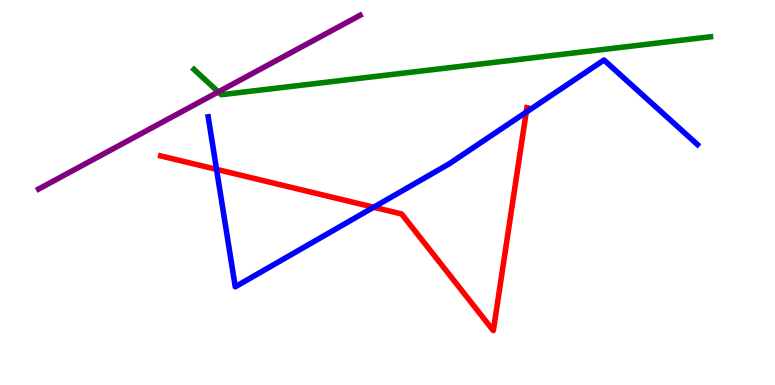[{'lines': ['blue', 'red'], 'intersections': [{'x': 2.79, 'y': 5.6}, {'x': 4.82, 'y': 4.62}, {'x': 6.79, 'y': 7.09}]}, {'lines': ['green', 'red'], 'intersections': []}, {'lines': ['purple', 'red'], 'intersections': []}, {'lines': ['blue', 'green'], 'intersections': []}, {'lines': ['blue', 'purple'], 'intersections': []}, {'lines': ['green', 'purple'], 'intersections': [{'x': 2.82, 'y': 7.61}]}]